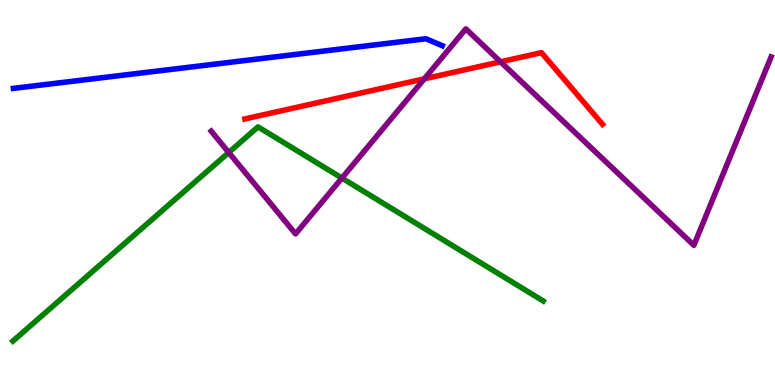[{'lines': ['blue', 'red'], 'intersections': []}, {'lines': ['green', 'red'], 'intersections': []}, {'lines': ['purple', 'red'], 'intersections': [{'x': 5.48, 'y': 7.95}, {'x': 6.46, 'y': 8.39}]}, {'lines': ['blue', 'green'], 'intersections': []}, {'lines': ['blue', 'purple'], 'intersections': []}, {'lines': ['green', 'purple'], 'intersections': [{'x': 2.95, 'y': 6.04}, {'x': 4.41, 'y': 5.37}]}]